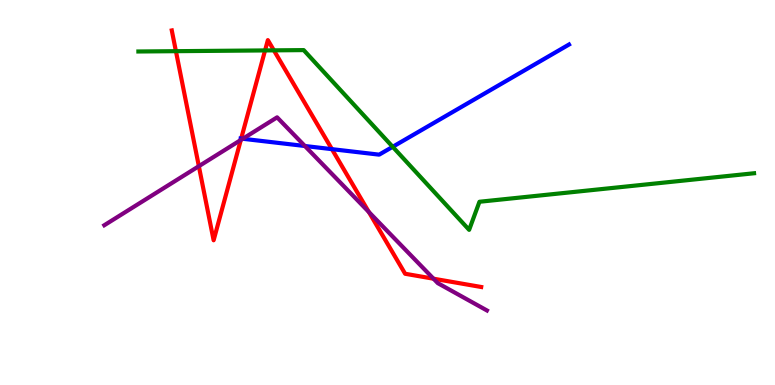[{'lines': ['blue', 'red'], 'intersections': [{'x': 3.11, 'y': 6.4}, {'x': 4.28, 'y': 6.13}]}, {'lines': ['green', 'red'], 'intersections': [{'x': 2.27, 'y': 8.67}, {'x': 3.42, 'y': 8.69}, {'x': 3.53, 'y': 8.69}]}, {'lines': ['purple', 'red'], 'intersections': [{'x': 2.57, 'y': 5.68}, {'x': 3.11, 'y': 6.36}, {'x': 4.76, 'y': 4.49}, {'x': 5.59, 'y': 2.76}]}, {'lines': ['blue', 'green'], 'intersections': [{'x': 5.07, 'y': 6.19}]}, {'lines': ['blue', 'purple'], 'intersections': [{'x': 3.13, 'y': 6.4}, {'x': 3.93, 'y': 6.21}]}, {'lines': ['green', 'purple'], 'intersections': []}]